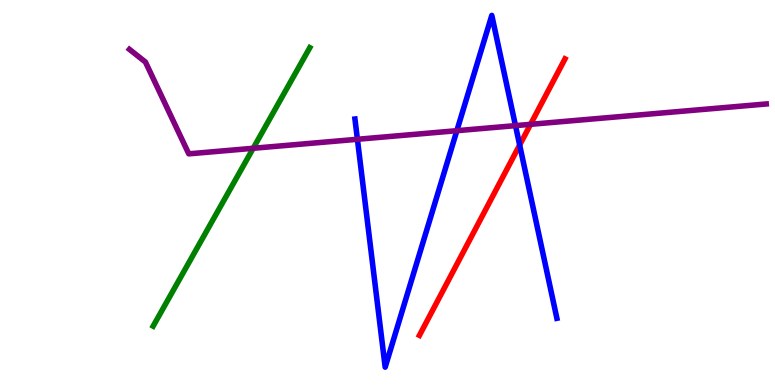[{'lines': ['blue', 'red'], 'intersections': [{'x': 6.71, 'y': 6.23}]}, {'lines': ['green', 'red'], 'intersections': []}, {'lines': ['purple', 'red'], 'intersections': [{'x': 6.85, 'y': 6.77}]}, {'lines': ['blue', 'green'], 'intersections': []}, {'lines': ['blue', 'purple'], 'intersections': [{'x': 4.61, 'y': 6.38}, {'x': 5.89, 'y': 6.61}, {'x': 6.65, 'y': 6.74}]}, {'lines': ['green', 'purple'], 'intersections': [{'x': 3.27, 'y': 6.15}]}]